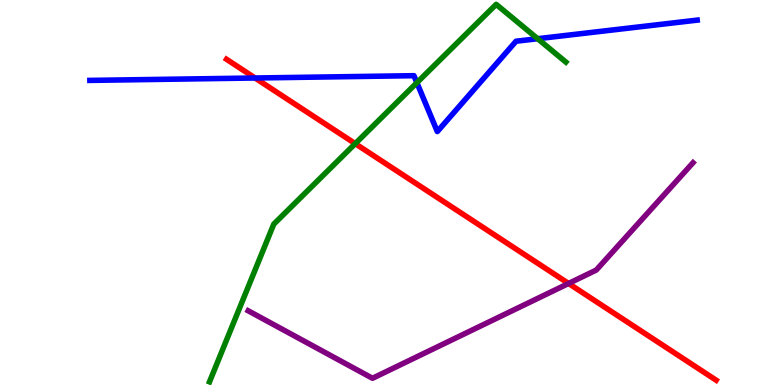[{'lines': ['blue', 'red'], 'intersections': [{'x': 3.29, 'y': 7.97}]}, {'lines': ['green', 'red'], 'intersections': [{'x': 4.58, 'y': 6.27}]}, {'lines': ['purple', 'red'], 'intersections': [{'x': 7.34, 'y': 2.64}]}, {'lines': ['blue', 'green'], 'intersections': [{'x': 5.38, 'y': 7.85}, {'x': 6.94, 'y': 8.99}]}, {'lines': ['blue', 'purple'], 'intersections': []}, {'lines': ['green', 'purple'], 'intersections': []}]